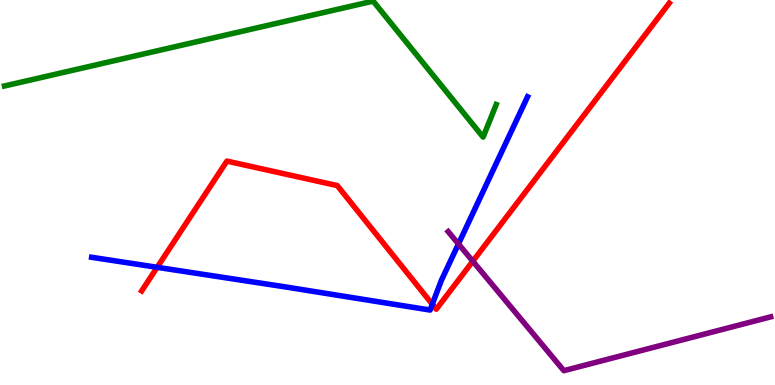[{'lines': ['blue', 'red'], 'intersections': [{'x': 2.03, 'y': 3.06}, {'x': 5.58, 'y': 2.1}]}, {'lines': ['green', 'red'], 'intersections': []}, {'lines': ['purple', 'red'], 'intersections': [{'x': 6.1, 'y': 3.22}]}, {'lines': ['blue', 'green'], 'intersections': []}, {'lines': ['blue', 'purple'], 'intersections': [{'x': 5.92, 'y': 3.66}]}, {'lines': ['green', 'purple'], 'intersections': []}]